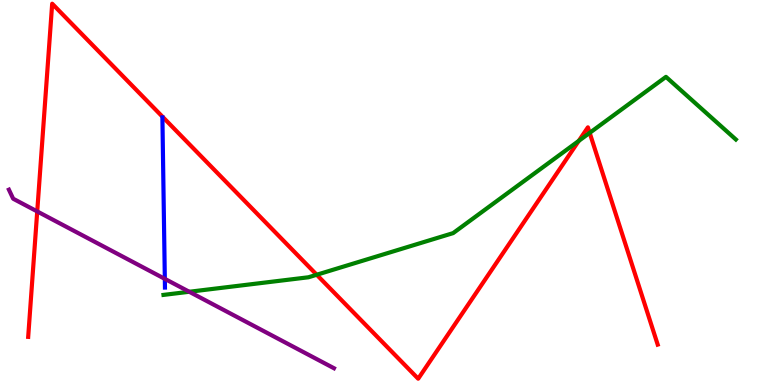[{'lines': ['blue', 'red'], 'intersections': []}, {'lines': ['green', 'red'], 'intersections': [{'x': 4.09, 'y': 2.86}, {'x': 7.47, 'y': 6.34}, {'x': 7.61, 'y': 6.55}]}, {'lines': ['purple', 'red'], 'intersections': [{'x': 0.48, 'y': 4.51}]}, {'lines': ['blue', 'green'], 'intersections': []}, {'lines': ['blue', 'purple'], 'intersections': [{'x': 2.13, 'y': 2.76}]}, {'lines': ['green', 'purple'], 'intersections': [{'x': 2.44, 'y': 2.42}]}]